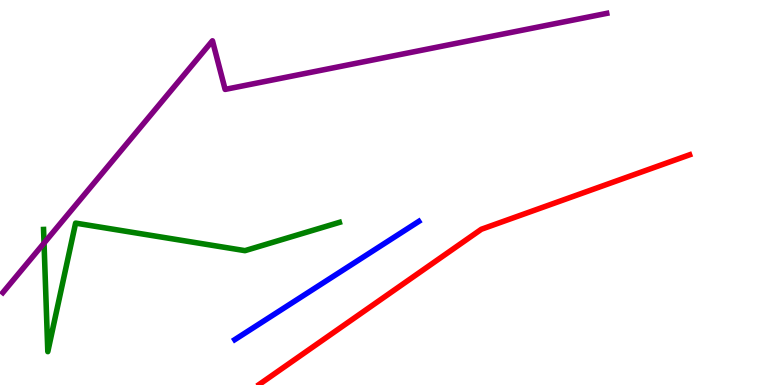[{'lines': ['blue', 'red'], 'intersections': []}, {'lines': ['green', 'red'], 'intersections': []}, {'lines': ['purple', 'red'], 'intersections': []}, {'lines': ['blue', 'green'], 'intersections': []}, {'lines': ['blue', 'purple'], 'intersections': []}, {'lines': ['green', 'purple'], 'intersections': [{'x': 0.568, 'y': 3.69}]}]